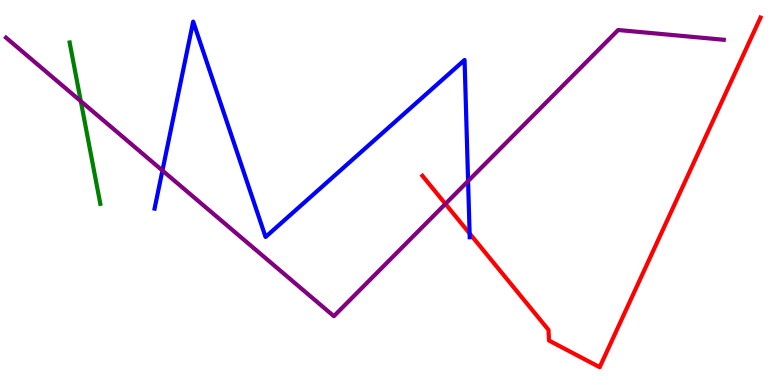[{'lines': ['blue', 'red'], 'intersections': [{'x': 6.06, 'y': 3.94}]}, {'lines': ['green', 'red'], 'intersections': []}, {'lines': ['purple', 'red'], 'intersections': [{'x': 5.75, 'y': 4.7}]}, {'lines': ['blue', 'green'], 'intersections': []}, {'lines': ['blue', 'purple'], 'intersections': [{'x': 2.1, 'y': 5.57}, {'x': 6.04, 'y': 5.3}]}, {'lines': ['green', 'purple'], 'intersections': [{'x': 1.04, 'y': 7.37}]}]